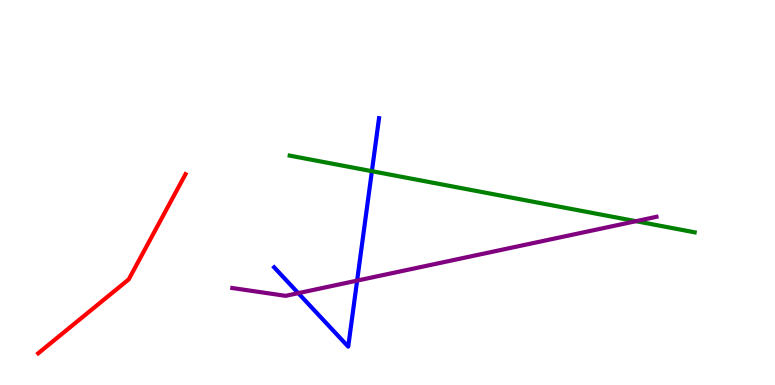[{'lines': ['blue', 'red'], 'intersections': []}, {'lines': ['green', 'red'], 'intersections': []}, {'lines': ['purple', 'red'], 'intersections': []}, {'lines': ['blue', 'green'], 'intersections': [{'x': 4.8, 'y': 5.55}]}, {'lines': ['blue', 'purple'], 'intersections': [{'x': 3.85, 'y': 2.39}, {'x': 4.61, 'y': 2.71}]}, {'lines': ['green', 'purple'], 'intersections': [{'x': 8.21, 'y': 4.25}]}]